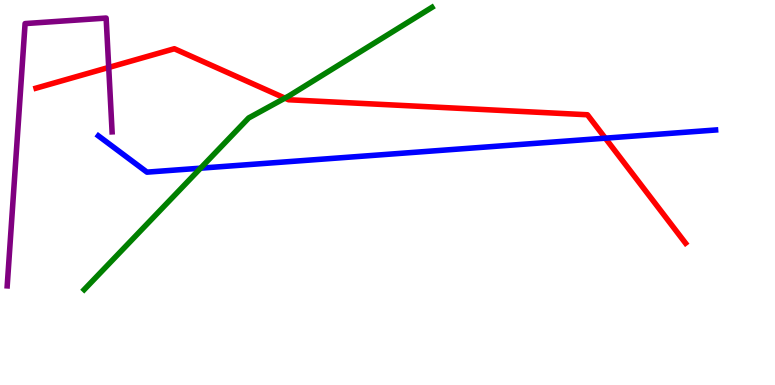[{'lines': ['blue', 'red'], 'intersections': [{'x': 7.81, 'y': 6.41}]}, {'lines': ['green', 'red'], 'intersections': [{'x': 3.68, 'y': 7.45}]}, {'lines': ['purple', 'red'], 'intersections': [{'x': 1.4, 'y': 8.25}]}, {'lines': ['blue', 'green'], 'intersections': [{'x': 2.59, 'y': 5.63}]}, {'lines': ['blue', 'purple'], 'intersections': []}, {'lines': ['green', 'purple'], 'intersections': []}]